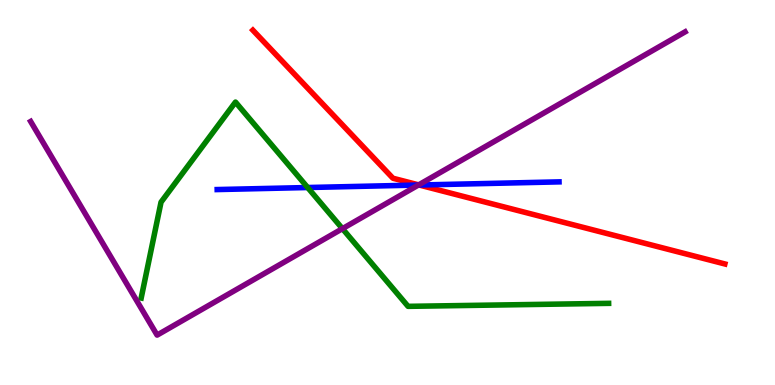[{'lines': ['blue', 'red'], 'intersections': [{'x': 5.41, 'y': 5.19}]}, {'lines': ['green', 'red'], 'intersections': []}, {'lines': ['purple', 'red'], 'intersections': [{'x': 5.4, 'y': 5.2}]}, {'lines': ['blue', 'green'], 'intersections': [{'x': 3.97, 'y': 5.13}]}, {'lines': ['blue', 'purple'], 'intersections': [{'x': 5.4, 'y': 5.19}]}, {'lines': ['green', 'purple'], 'intersections': [{'x': 4.42, 'y': 4.06}]}]